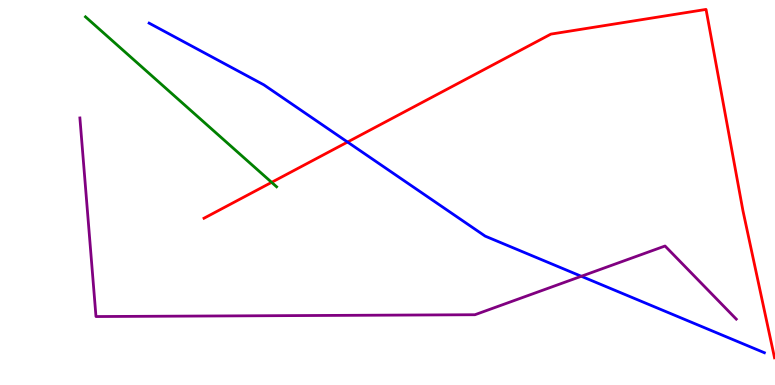[{'lines': ['blue', 'red'], 'intersections': [{'x': 4.48, 'y': 6.31}]}, {'lines': ['green', 'red'], 'intersections': [{'x': 3.5, 'y': 5.26}]}, {'lines': ['purple', 'red'], 'intersections': []}, {'lines': ['blue', 'green'], 'intersections': []}, {'lines': ['blue', 'purple'], 'intersections': [{'x': 7.5, 'y': 2.82}]}, {'lines': ['green', 'purple'], 'intersections': []}]